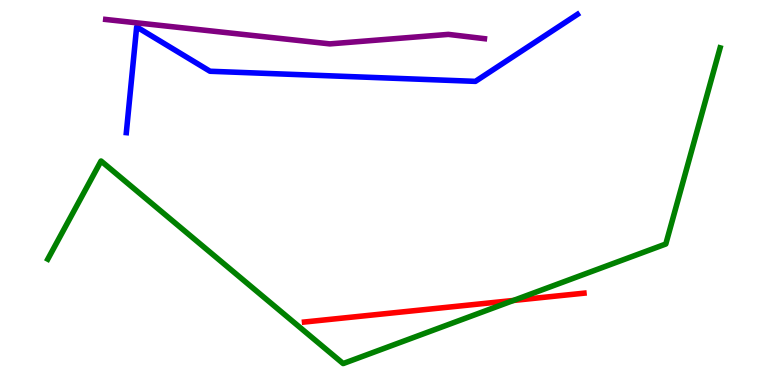[{'lines': ['blue', 'red'], 'intersections': []}, {'lines': ['green', 'red'], 'intersections': [{'x': 6.63, 'y': 2.2}]}, {'lines': ['purple', 'red'], 'intersections': []}, {'lines': ['blue', 'green'], 'intersections': []}, {'lines': ['blue', 'purple'], 'intersections': []}, {'lines': ['green', 'purple'], 'intersections': []}]